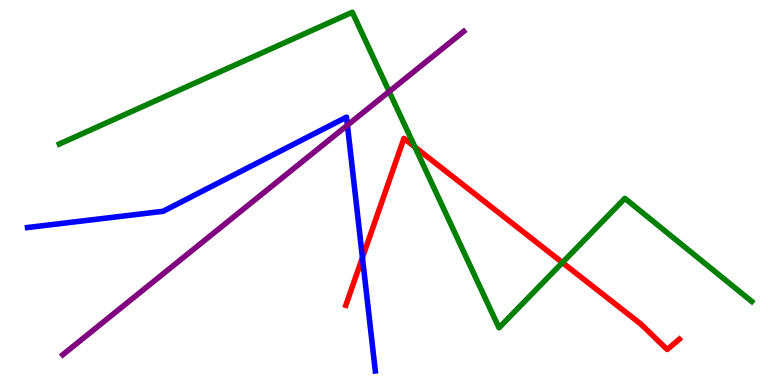[{'lines': ['blue', 'red'], 'intersections': [{'x': 4.68, 'y': 3.31}]}, {'lines': ['green', 'red'], 'intersections': [{'x': 5.35, 'y': 6.18}, {'x': 7.26, 'y': 3.18}]}, {'lines': ['purple', 'red'], 'intersections': []}, {'lines': ['blue', 'green'], 'intersections': []}, {'lines': ['blue', 'purple'], 'intersections': [{'x': 4.48, 'y': 6.75}]}, {'lines': ['green', 'purple'], 'intersections': [{'x': 5.02, 'y': 7.62}]}]